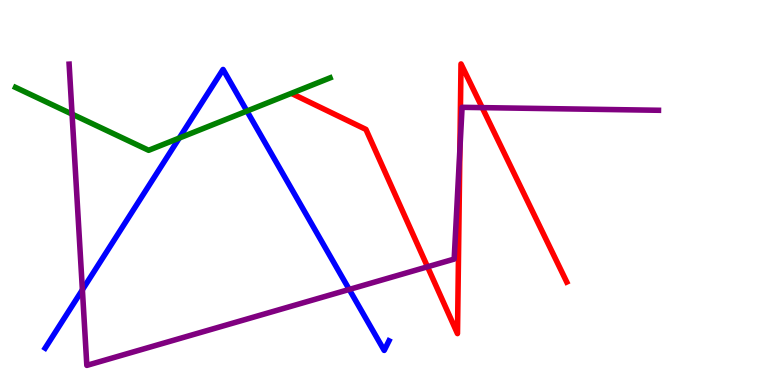[{'lines': ['blue', 'red'], 'intersections': []}, {'lines': ['green', 'red'], 'intersections': []}, {'lines': ['purple', 'red'], 'intersections': [{'x': 5.52, 'y': 3.07}, {'x': 5.93, 'y': 6.12}, {'x': 6.22, 'y': 7.2}]}, {'lines': ['blue', 'green'], 'intersections': [{'x': 2.31, 'y': 6.41}, {'x': 3.19, 'y': 7.12}]}, {'lines': ['blue', 'purple'], 'intersections': [{'x': 1.06, 'y': 2.47}, {'x': 4.51, 'y': 2.48}]}, {'lines': ['green', 'purple'], 'intersections': [{'x': 0.93, 'y': 7.04}]}]